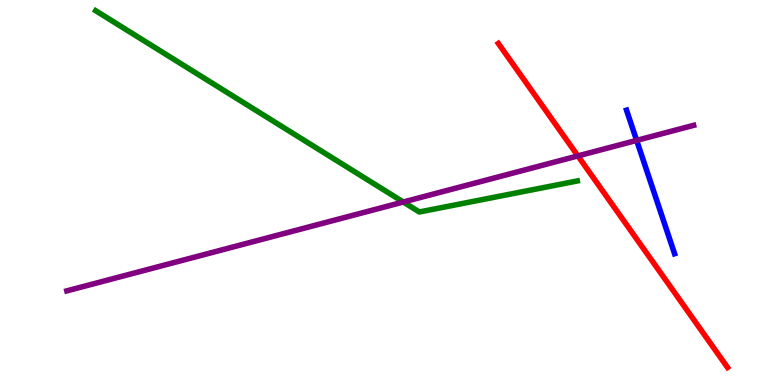[{'lines': ['blue', 'red'], 'intersections': []}, {'lines': ['green', 'red'], 'intersections': []}, {'lines': ['purple', 'red'], 'intersections': [{'x': 7.46, 'y': 5.95}]}, {'lines': ['blue', 'green'], 'intersections': []}, {'lines': ['blue', 'purple'], 'intersections': [{'x': 8.21, 'y': 6.35}]}, {'lines': ['green', 'purple'], 'intersections': [{'x': 5.2, 'y': 4.75}]}]